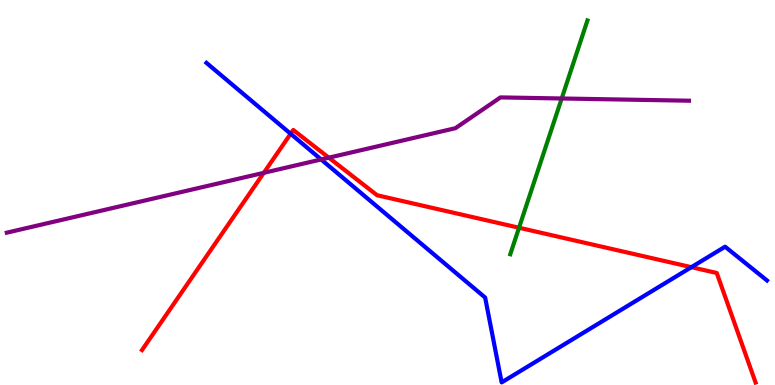[{'lines': ['blue', 'red'], 'intersections': [{'x': 3.75, 'y': 6.53}, {'x': 8.92, 'y': 3.06}]}, {'lines': ['green', 'red'], 'intersections': [{'x': 6.7, 'y': 4.08}]}, {'lines': ['purple', 'red'], 'intersections': [{'x': 3.4, 'y': 5.51}, {'x': 4.24, 'y': 5.9}]}, {'lines': ['blue', 'green'], 'intersections': []}, {'lines': ['blue', 'purple'], 'intersections': [{'x': 4.14, 'y': 5.86}]}, {'lines': ['green', 'purple'], 'intersections': [{'x': 7.25, 'y': 7.44}]}]